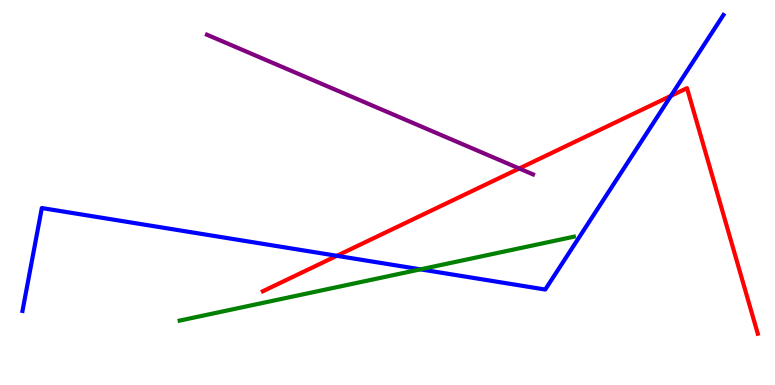[{'lines': ['blue', 'red'], 'intersections': [{'x': 4.35, 'y': 3.36}, {'x': 8.66, 'y': 7.51}]}, {'lines': ['green', 'red'], 'intersections': []}, {'lines': ['purple', 'red'], 'intersections': [{'x': 6.7, 'y': 5.62}]}, {'lines': ['blue', 'green'], 'intersections': [{'x': 5.43, 'y': 3.0}]}, {'lines': ['blue', 'purple'], 'intersections': []}, {'lines': ['green', 'purple'], 'intersections': []}]